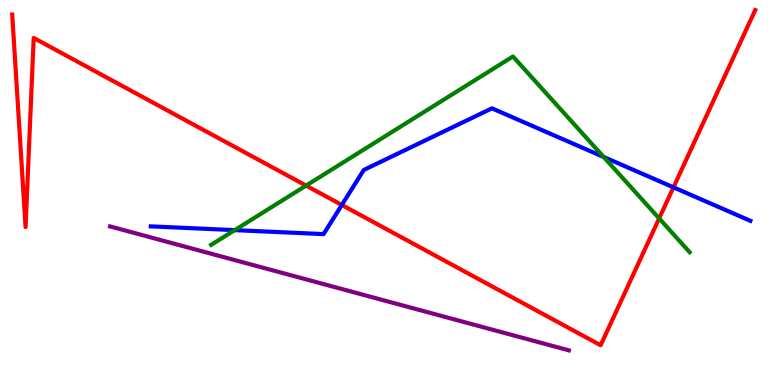[{'lines': ['blue', 'red'], 'intersections': [{'x': 4.41, 'y': 4.68}, {'x': 8.69, 'y': 5.13}]}, {'lines': ['green', 'red'], 'intersections': [{'x': 3.95, 'y': 5.18}, {'x': 8.51, 'y': 4.33}]}, {'lines': ['purple', 'red'], 'intersections': []}, {'lines': ['blue', 'green'], 'intersections': [{'x': 3.03, 'y': 4.02}, {'x': 7.79, 'y': 5.92}]}, {'lines': ['blue', 'purple'], 'intersections': []}, {'lines': ['green', 'purple'], 'intersections': []}]